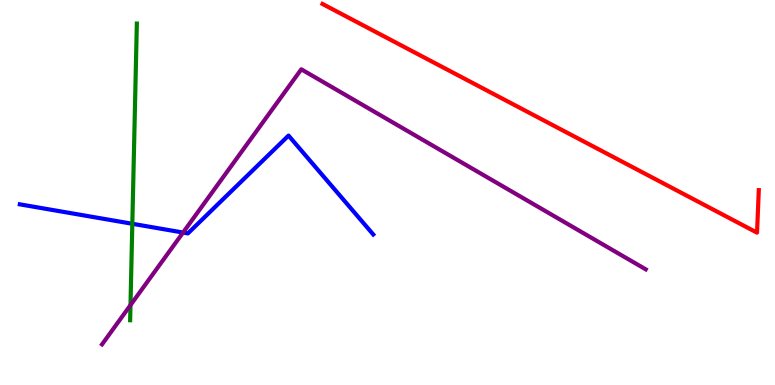[{'lines': ['blue', 'red'], 'intersections': []}, {'lines': ['green', 'red'], 'intersections': []}, {'lines': ['purple', 'red'], 'intersections': []}, {'lines': ['blue', 'green'], 'intersections': [{'x': 1.71, 'y': 4.19}]}, {'lines': ['blue', 'purple'], 'intersections': [{'x': 2.36, 'y': 3.96}]}, {'lines': ['green', 'purple'], 'intersections': [{'x': 1.68, 'y': 2.08}]}]